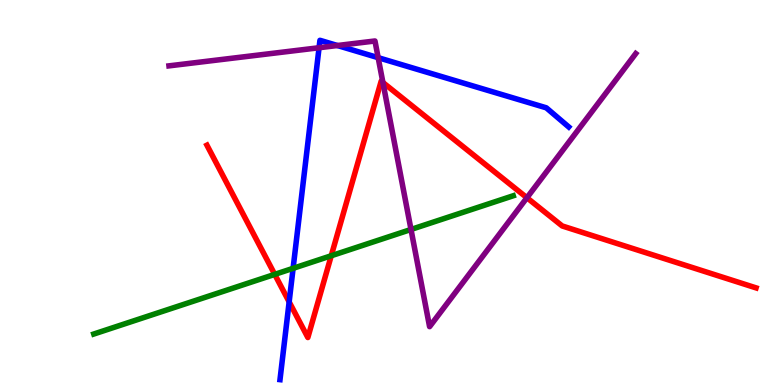[{'lines': ['blue', 'red'], 'intersections': [{'x': 3.73, 'y': 2.16}]}, {'lines': ['green', 'red'], 'intersections': [{'x': 3.54, 'y': 2.87}, {'x': 4.27, 'y': 3.36}]}, {'lines': ['purple', 'red'], 'intersections': [{'x': 4.94, 'y': 7.86}, {'x': 6.8, 'y': 4.86}]}, {'lines': ['blue', 'green'], 'intersections': [{'x': 3.78, 'y': 3.03}]}, {'lines': ['blue', 'purple'], 'intersections': [{'x': 4.12, 'y': 8.76}, {'x': 4.35, 'y': 8.82}, {'x': 4.88, 'y': 8.5}]}, {'lines': ['green', 'purple'], 'intersections': [{'x': 5.3, 'y': 4.04}]}]